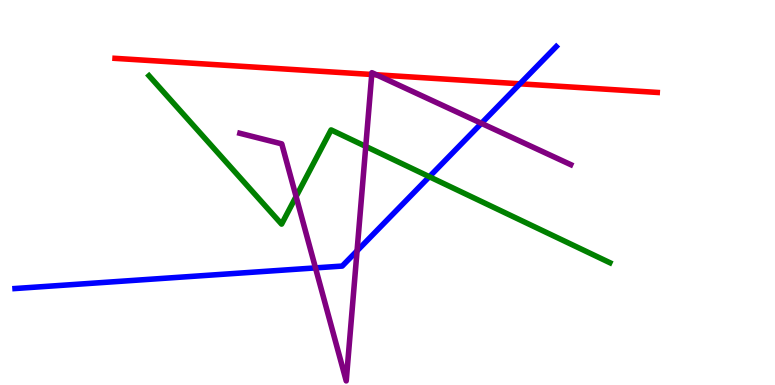[{'lines': ['blue', 'red'], 'intersections': [{'x': 6.71, 'y': 7.82}]}, {'lines': ['green', 'red'], 'intersections': []}, {'lines': ['purple', 'red'], 'intersections': [{'x': 4.8, 'y': 8.07}, {'x': 4.86, 'y': 8.06}]}, {'lines': ['blue', 'green'], 'intersections': [{'x': 5.54, 'y': 5.41}]}, {'lines': ['blue', 'purple'], 'intersections': [{'x': 4.07, 'y': 3.04}, {'x': 4.61, 'y': 3.48}, {'x': 6.21, 'y': 6.8}]}, {'lines': ['green', 'purple'], 'intersections': [{'x': 3.82, 'y': 4.9}, {'x': 4.72, 'y': 6.2}]}]